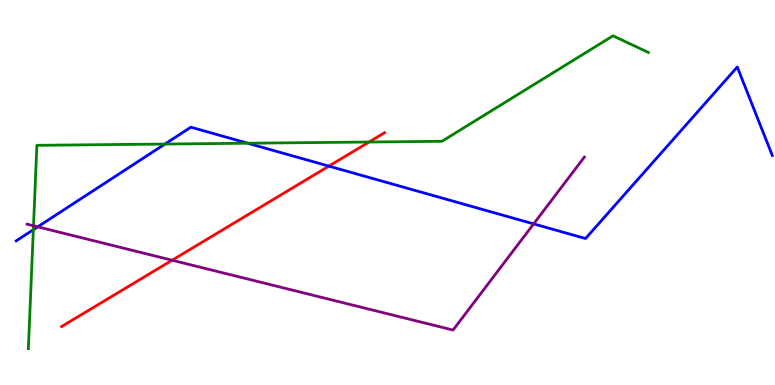[{'lines': ['blue', 'red'], 'intersections': [{'x': 4.24, 'y': 5.69}]}, {'lines': ['green', 'red'], 'intersections': [{'x': 4.76, 'y': 6.31}]}, {'lines': ['purple', 'red'], 'intersections': [{'x': 2.22, 'y': 3.24}]}, {'lines': ['blue', 'green'], 'intersections': [{'x': 0.43, 'y': 4.03}, {'x': 2.13, 'y': 6.26}, {'x': 3.2, 'y': 6.28}]}, {'lines': ['blue', 'purple'], 'intersections': [{'x': 0.487, 'y': 4.11}, {'x': 6.89, 'y': 4.18}]}, {'lines': ['green', 'purple'], 'intersections': [{'x': 0.432, 'y': 4.14}]}]